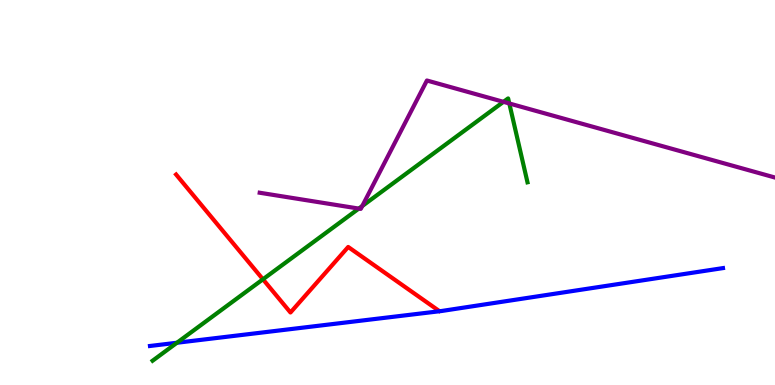[{'lines': ['blue', 'red'], 'intersections': []}, {'lines': ['green', 'red'], 'intersections': [{'x': 3.39, 'y': 2.75}]}, {'lines': ['purple', 'red'], 'intersections': []}, {'lines': ['blue', 'green'], 'intersections': [{'x': 2.28, 'y': 1.1}]}, {'lines': ['blue', 'purple'], 'intersections': []}, {'lines': ['green', 'purple'], 'intersections': [{'x': 4.63, 'y': 4.58}, {'x': 4.67, 'y': 4.65}, {'x': 6.5, 'y': 7.35}, {'x': 6.57, 'y': 7.31}]}]